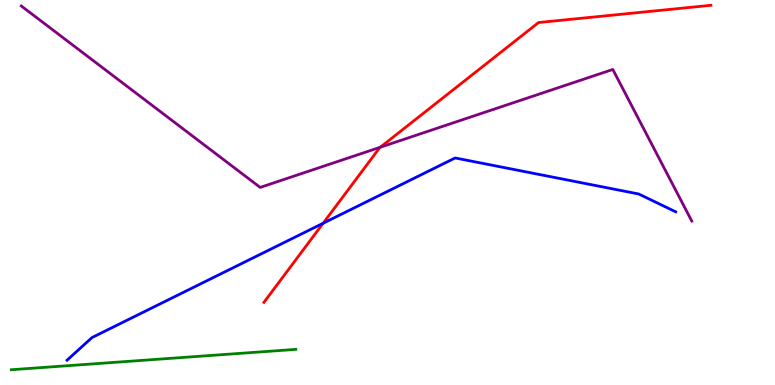[{'lines': ['blue', 'red'], 'intersections': [{'x': 4.17, 'y': 4.2}]}, {'lines': ['green', 'red'], 'intersections': []}, {'lines': ['purple', 'red'], 'intersections': [{'x': 4.91, 'y': 6.18}]}, {'lines': ['blue', 'green'], 'intersections': []}, {'lines': ['blue', 'purple'], 'intersections': []}, {'lines': ['green', 'purple'], 'intersections': []}]